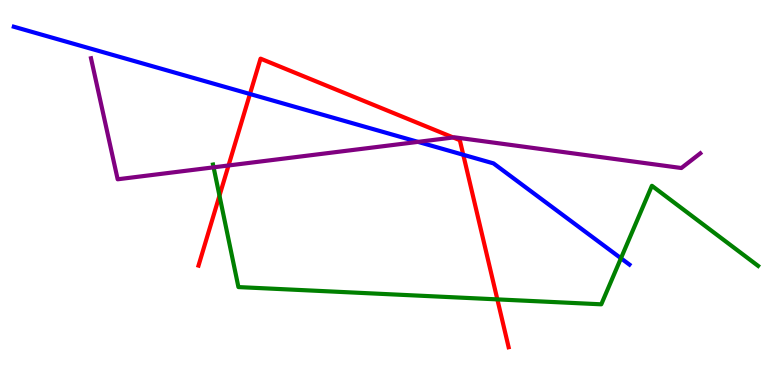[{'lines': ['blue', 'red'], 'intersections': [{'x': 3.23, 'y': 7.56}, {'x': 5.98, 'y': 5.98}]}, {'lines': ['green', 'red'], 'intersections': [{'x': 2.83, 'y': 4.92}, {'x': 6.42, 'y': 2.22}]}, {'lines': ['purple', 'red'], 'intersections': [{'x': 2.95, 'y': 5.7}, {'x': 5.85, 'y': 6.43}]}, {'lines': ['blue', 'green'], 'intersections': [{'x': 8.01, 'y': 3.29}]}, {'lines': ['blue', 'purple'], 'intersections': [{'x': 5.39, 'y': 6.31}]}, {'lines': ['green', 'purple'], 'intersections': [{'x': 2.76, 'y': 5.65}]}]